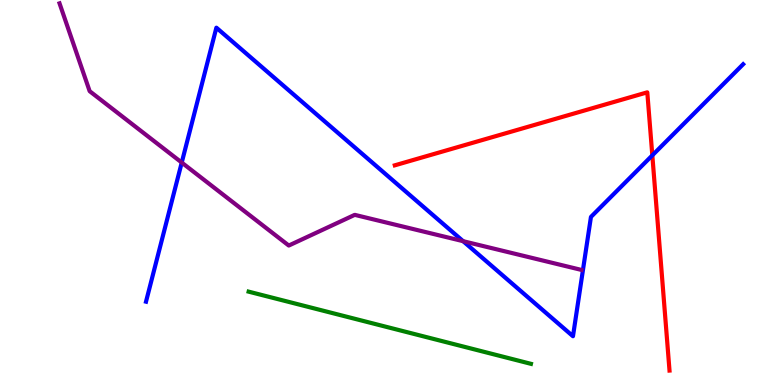[{'lines': ['blue', 'red'], 'intersections': [{'x': 8.42, 'y': 5.96}]}, {'lines': ['green', 'red'], 'intersections': []}, {'lines': ['purple', 'red'], 'intersections': []}, {'lines': ['blue', 'green'], 'intersections': []}, {'lines': ['blue', 'purple'], 'intersections': [{'x': 2.35, 'y': 5.78}, {'x': 5.98, 'y': 3.74}]}, {'lines': ['green', 'purple'], 'intersections': []}]